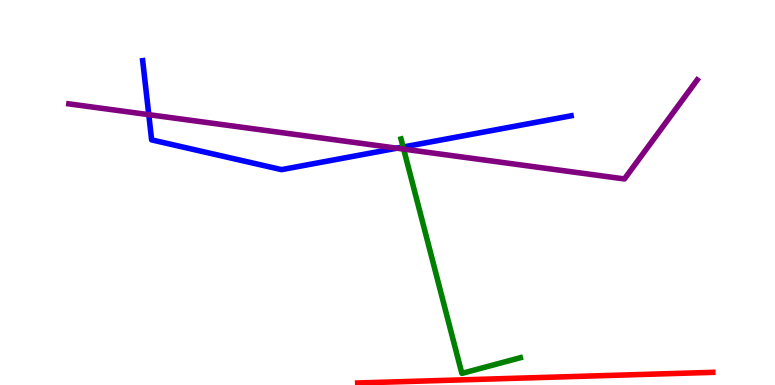[{'lines': ['blue', 'red'], 'intersections': []}, {'lines': ['green', 'red'], 'intersections': []}, {'lines': ['purple', 'red'], 'intersections': []}, {'lines': ['blue', 'green'], 'intersections': [{'x': 5.2, 'y': 6.18}]}, {'lines': ['blue', 'purple'], 'intersections': [{'x': 1.92, 'y': 7.02}, {'x': 5.12, 'y': 6.15}]}, {'lines': ['green', 'purple'], 'intersections': [{'x': 5.21, 'y': 6.13}]}]